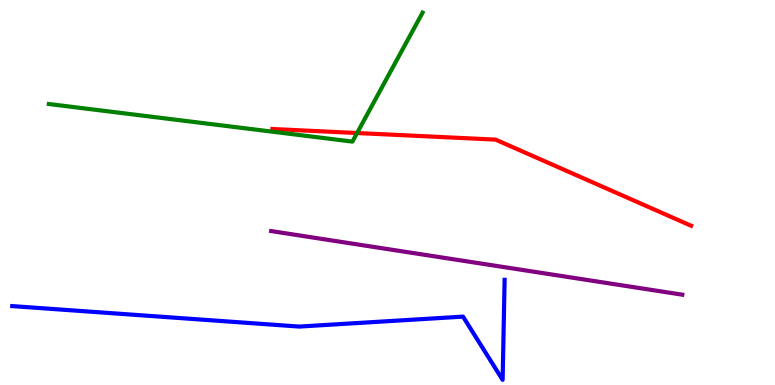[{'lines': ['blue', 'red'], 'intersections': []}, {'lines': ['green', 'red'], 'intersections': [{'x': 4.61, 'y': 6.54}]}, {'lines': ['purple', 'red'], 'intersections': []}, {'lines': ['blue', 'green'], 'intersections': []}, {'lines': ['blue', 'purple'], 'intersections': []}, {'lines': ['green', 'purple'], 'intersections': []}]